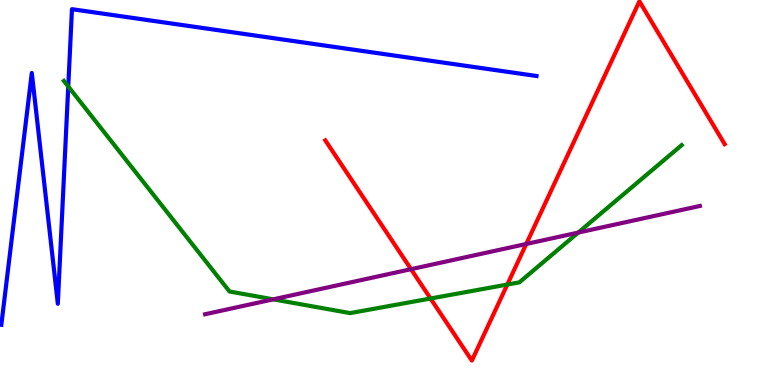[{'lines': ['blue', 'red'], 'intersections': []}, {'lines': ['green', 'red'], 'intersections': [{'x': 5.56, 'y': 2.25}, {'x': 6.55, 'y': 2.61}]}, {'lines': ['purple', 'red'], 'intersections': [{'x': 5.3, 'y': 3.01}, {'x': 6.79, 'y': 3.66}]}, {'lines': ['blue', 'green'], 'intersections': [{'x': 0.881, 'y': 7.75}]}, {'lines': ['blue', 'purple'], 'intersections': []}, {'lines': ['green', 'purple'], 'intersections': [{'x': 3.53, 'y': 2.23}, {'x': 7.46, 'y': 3.96}]}]